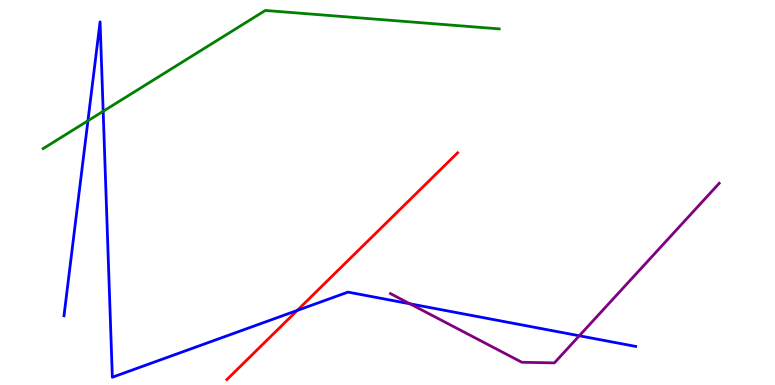[{'lines': ['blue', 'red'], 'intersections': [{'x': 3.84, 'y': 1.94}]}, {'lines': ['green', 'red'], 'intersections': []}, {'lines': ['purple', 'red'], 'intersections': []}, {'lines': ['blue', 'green'], 'intersections': [{'x': 1.13, 'y': 6.86}, {'x': 1.33, 'y': 7.11}]}, {'lines': ['blue', 'purple'], 'intersections': [{'x': 5.29, 'y': 2.11}, {'x': 7.47, 'y': 1.28}]}, {'lines': ['green', 'purple'], 'intersections': []}]